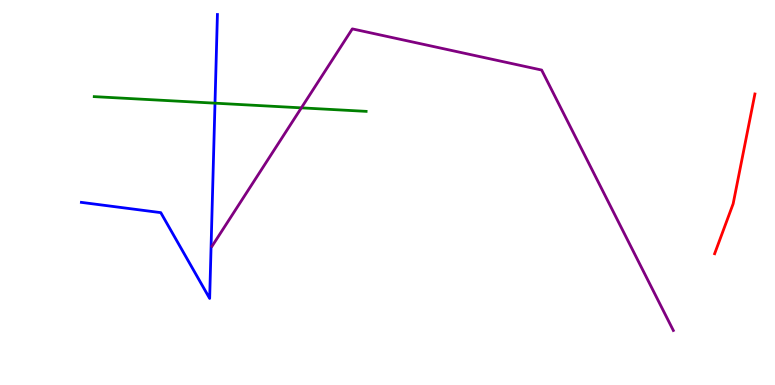[{'lines': ['blue', 'red'], 'intersections': []}, {'lines': ['green', 'red'], 'intersections': []}, {'lines': ['purple', 'red'], 'intersections': []}, {'lines': ['blue', 'green'], 'intersections': [{'x': 2.77, 'y': 7.32}]}, {'lines': ['blue', 'purple'], 'intersections': []}, {'lines': ['green', 'purple'], 'intersections': [{'x': 3.89, 'y': 7.2}]}]